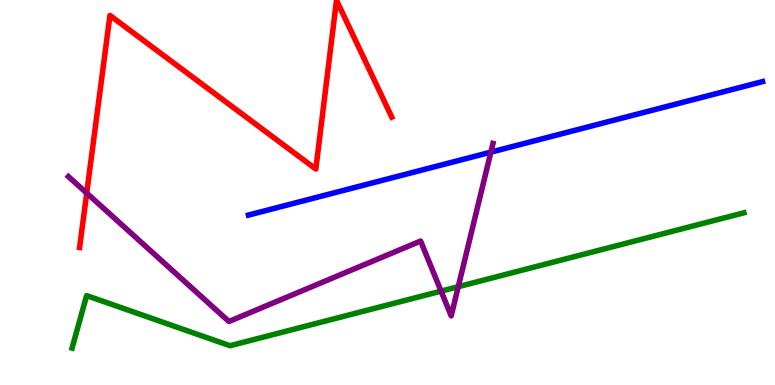[{'lines': ['blue', 'red'], 'intersections': []}, {'lines': ['green', 'red'], 'intersections': []}, {'lines': ['purple', 'red'], 'intersections': [{'x': 1.12, 'y': 4.98}]}, {'lines': ['blue', 'green'], 'intersections': []}, {'lines': ['blue', 'purple'], 'intersections': [{'x': 6.33, 'y': 6.05}]}, {'lines': ['green', 'purple'], 'intersections': [{'x': 5.69, 'y': 2.44}, {'x': 5.91, 'y': 2.55}]}]